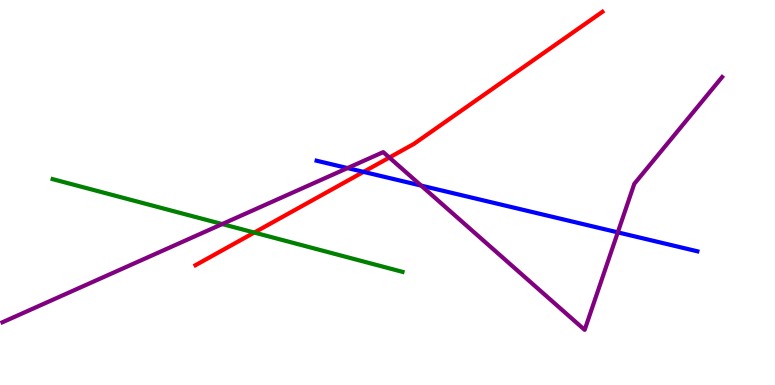[{'lines': ['blue', 'red'], 'intersections': [{'x': 4.69, 'y': 5.54}]}, {'lines': ['green', 'red'], 'intersections': [{'x': 3.28, 'y': 3.96}]}, {'lines': ['purple', 'red'], 'intersections': [{'x': 5.02, 'y': 5.91}]}, {'lines': ['blue', 'green'], 'intersections': []}, {'lines': ['blue', 'purple'], 'intersections': [{'x': 4.48, 'y': 5.63}, {'x': 5.43, 'y': 5.18}, {'x': 7.97, 'y': 3.96}]}, {'lines': ['green', 'purple'], 'intersections': [{'x': 2.87, 'y': 4.18}]}]